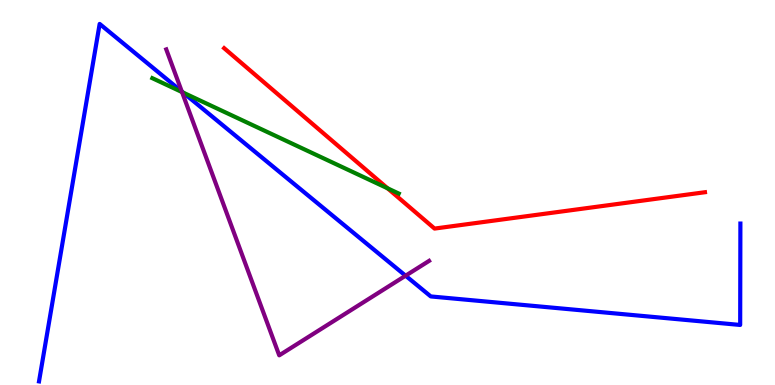[{'lines': ['blue', 'red'], 'intersections': []}, {'lines': ['green', 'red'], 'intersections': [{'x': 5.0, 'y': 5.11}]}, {'lines': ['purple', 'red'], 'intersections': []}, {'lines': ['blue', 'green'], 'intersections': [{'x': 2.36, 'y': 7.6}]}, {'lines': ['blue', 'purple'], 'intersections': [{'x': 2.35, 'y': 7.62}, {'x': 5.23, 'y': 2.84}]}, {'lines': ['green', 'purple'], 'intersections': [{'x': 2.35, 'y': 7.61}]}]